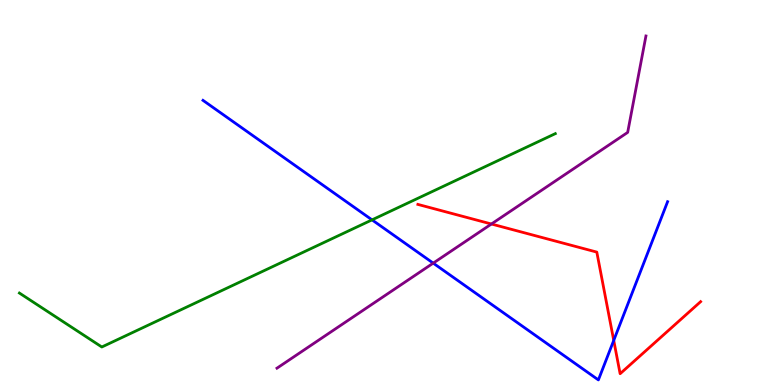[{'lines': ['blue', 'red'], 'intersections': [{'x': 7.92, 'y': 1.16}]}, {'lines': ['green', 'red'], 'intersections': []}, {'lines': ['purple', 'red'], 'intersections': [{'x': 6.34, 'y': 4.18}]}, {'lines': ['blue', 'green'], 'intersections': [{'x': 4.8, 'y': 4.29}]}, {'lines': ['blue', 'purple'], 'intersections': [{'x': 5.59, 'y': 3.17}]}, {'lines': ['green', 'purple'], 'intersections': []}]